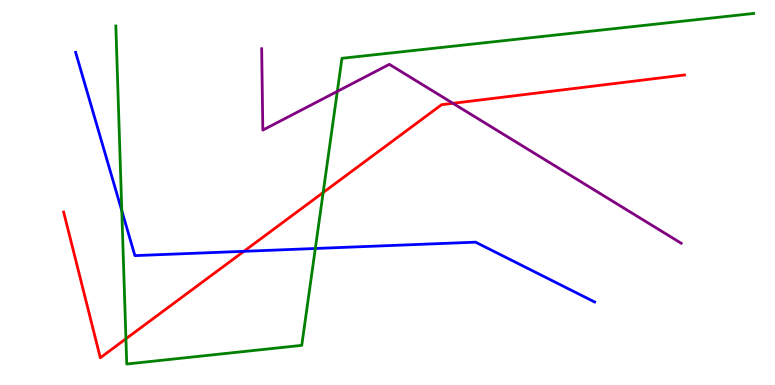[{'lines': ['blue', 'red'], 'intersections': [{'x': 3.15, 'y': 3.47}]}, {'lines': ['green', 'red'], 'intersections': [{'x': 1.62, 'y': 1.2}, {'x': 4.17, 'y': 5.0}]}, {'lines': ['purple', 'red'], 'intersections': [{'x': 5.84, 'y': 7.32}]}, {'lines': ['blue', 'green'], 'intersections': [{'x': 1.57, 'y': 4.53}, {'x': 4.07, 'y': 3.55}]}, {'lines': ['blue', 'purple'], 'intersections': []}, {'lines': ['green', 'purple'], 'intersections': [{'x': 4.35, 'y': 7.63}]}]